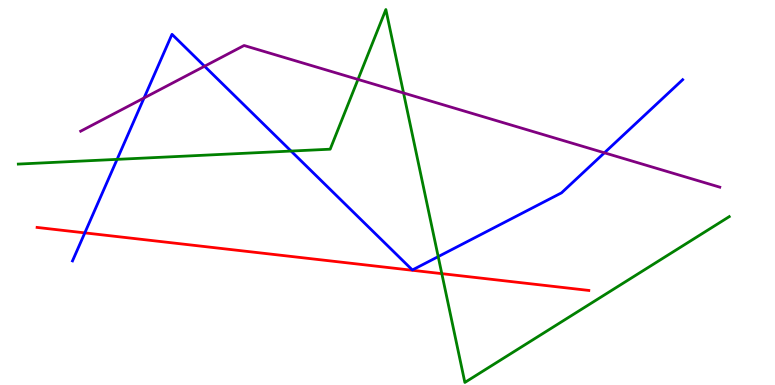[{'lines': ['blue', 'red'], 'intersections': [{'x': 1.09, 'y': 3.95}]}, {'lines': ['green', 'red'], 'intersections': [{'x': 5.7, 'y': 2.89}]}, {'lines': ['purple', 'red'], 'intersections': []}, {'lines': ['blue', 'green'], 'intersections': [{'x': 1.51, 'y': 5.86}, {'x': 3.76, 'y': 6.08}, {'x': 5.65, 'y': 3.33}]}, {'lines': ['blue', 'purple'], 'intersections': [{'x': 1.86, 'y': 7.46}, {'x': 2.64, 'y': 8.28}, {'x': 7.8, 'y': 6.03}]}, {'lines': ['green', 'purple'], 'intersections': [{'x': 4.62, 'y': 7.94}, {'x': 5.21, 'y': 7.58}]}]